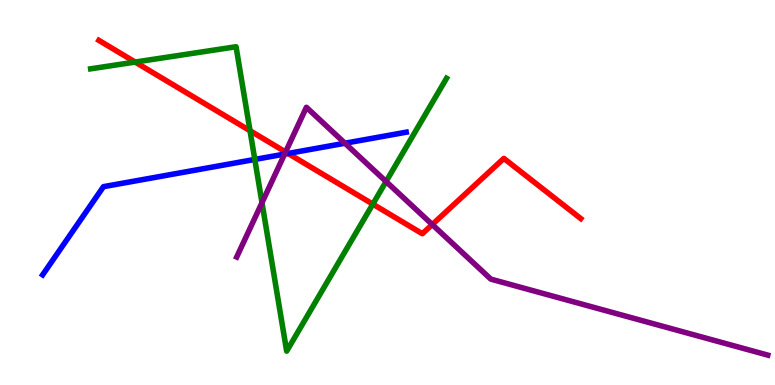[{'lines': ['blue', 'red'], 'intersections': [{'x': 3.72, 'y': 6.01}]}, {'lines': ['green', 'red'], 'intersections': [{'x': 1.74, 'y': 8.39}, {'x': 3.23, 'y': 6.6}, {'x': 4.81, 'y': 4.7}]}, {'lines': ['purple', 'red'], 'intersections': [{'x': 3.69, 'y': 6.05}, {'x': 5.58, 'y': 4.17}]}, {'lines': ['blue', 'green'], 'intersections': [{'x': 3.29, 'y': 5.86}]}, {'lines': ['blue', 'purple'], 'intersections': [{'x': 3.67, 'y': 6.0}, {'x': 4.45, 'y': 6.28}]}, {'lines': ['green', 'purple'], 'intersections': [{'x': 3.38, 'y': 4.74}, {'x': 4.98, 'y': 5.29}]}]